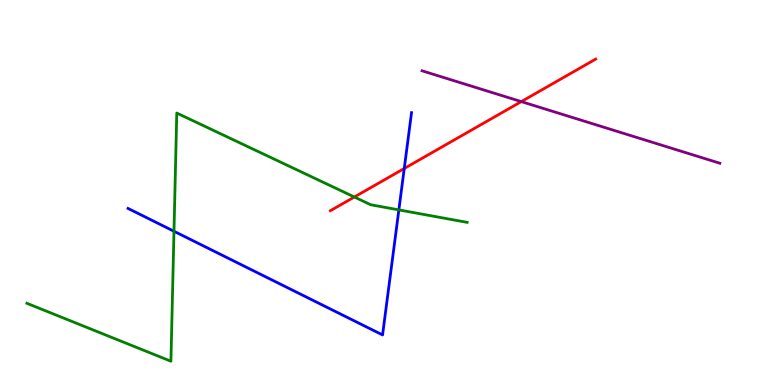[{'lines': ['blue', 'red'], 'intersections': [{'x': 5.22, 'y': 5.62}]}, {'lines': ['green', 'red'], 'intersections': [{'x': 4.57, 'y': 4.88}]}, {'lines': ['purple', 'red'], 'intersections': [{'x': 6.73, 'y': 7.36}]}, {'lines': ['blue', 'green'], 'intersections': [{'x': 2.24, 'y': 3.99}, {'x': 5.15, 'y': 4.55}]}, {'lines': ['blue', 'purple'], 'intersections': []}, {'lines': ['green', 'purple'], 'intersections': []}]